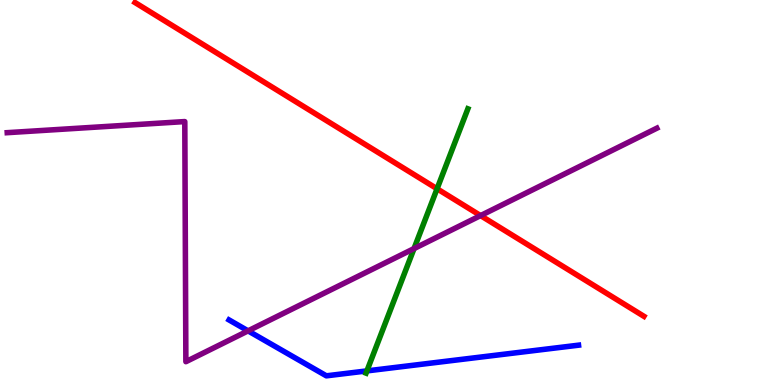[{'lines': ['blue', 'red'], 'intersections': []}, {'lines': ['green', 'red'], 'intersections': [{'x': 5.64, 'y': 5.1}]}, {'lines': ['purple', 'red'], 'intersections': [{'x': 6.2, 'y': 4.4}]}, {'lines': ['blue', 'green'], 'intersections': [{'x': 4.73, 'y': 0.366}]}, {'lines': ['blue', 'purple'], 'intersections': [{'x': 3.2, 'y': 1.41}]}, {'lines': ['green', 'purple'], 'intersections': [{'x': 5.34, 'y': 3.54}]}]